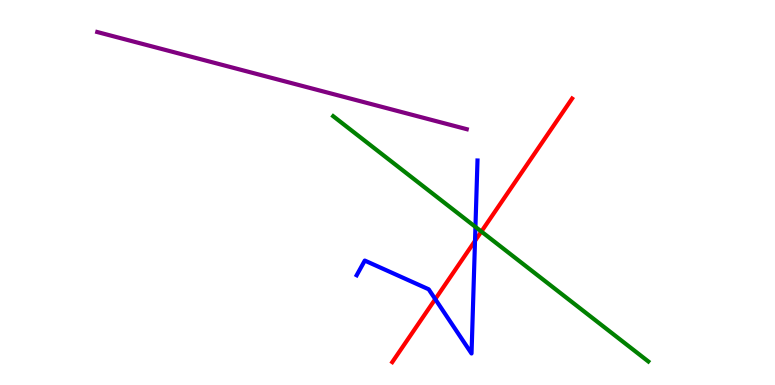[{'lines': ['blue', 'red'], 'intersections': [{'x': 5.62, 'y': 2.23}, {'x': 6.13, 'y': 3.74}]}, {'lines': ['green', 'red'], 'intersections': [{'x': 6.21, 'y': 3.99}]}, {'lines': ['purple', 'red'], 'intersections': []}, {'lines': ['blue', 'green'], 'intersections': [{'x': 6.13, 'y': 4.11}]}, {'lines': ['blue', 'purple'], 'intersections': []}, {'lines': ['green', 'purple'], 'intersections': []}]